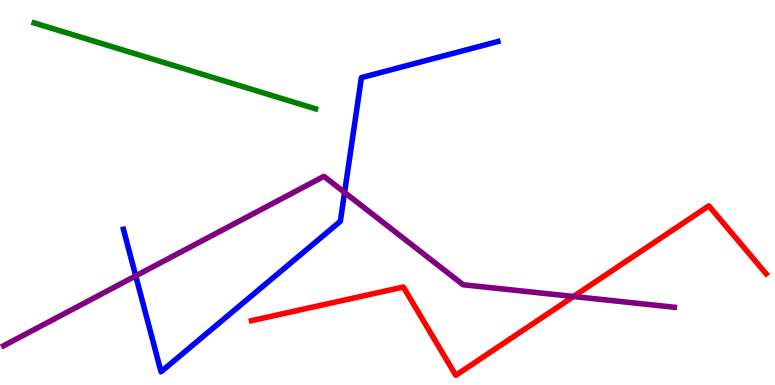[{'lines': ['blue', 'red'], 'intersections': []}, {'lines': ['green', 'red'], 'intersections': []}, {'lines': ['purple', 'red'], 'intersections': [{'x': 7.4, 'y': 2.3}]}, {'lines': ['blue', 'green'], 'intersections': []}, {'lines': ['blue', 'purple'], 'intersections': [{'x': 1.75, 'y': 2.83}, {'x': 4.45, 'y': 5.0}]}, {'lines': ['green', 'purple'], 'intersections': []}]